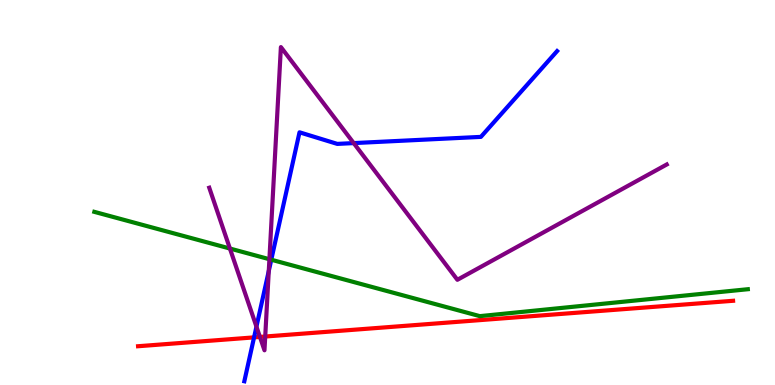[{'lines': ['blue', 'red'], 'intersections': [{'x': 3.28, 'y': 1.24}]}, {'lines': ['green', 'red'], 'intersections': []}, {'lines': ['purple', 'red'], 'intersections': [{'x': 3.35, 'y': 1.25}, {'x': 3.42, 'y': 1.26}]}, {'lines': ['blue', 'green'], 'intersections': [{'x': 3.5, 'y': 3.25}]}, {'lines': ['blue', 'purple'], 'intersections': [{'x': 3.31, 'y': 1.52}, {'x': 3.47, 'y': 2.96}, {'x': 4.56, 'y': 6.28}]}, {'lines': ['green', 'purple'], 'intersections': [{'x': 2.97, 'y': 3.54}, {'x': 3.48, 'y': 3.27}]}]